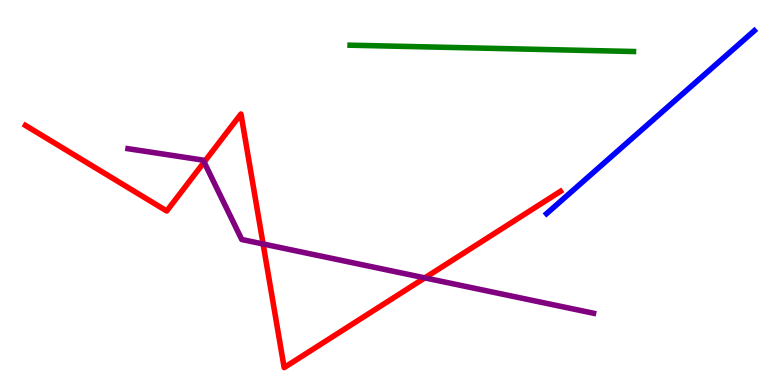[{'lines': ['blue', 'red'], 'intersections': []}, {'lines': ['green', 'red'], 'intersections': []}, {'lines': ['purple', 'red'], 'intersections': [{'x': 2.63, 'y': 5.79}, {'x': 3.39, 'y': 3.66}, {'x': 5.48, 'y': 2.78}]}, {'lines': ['blue', 'green'], 'intersections': []}, {'lines': ['blue', 'purple'], 'intersections': []}, {'lines': ['green', 'purple'], 'intersections': []}]